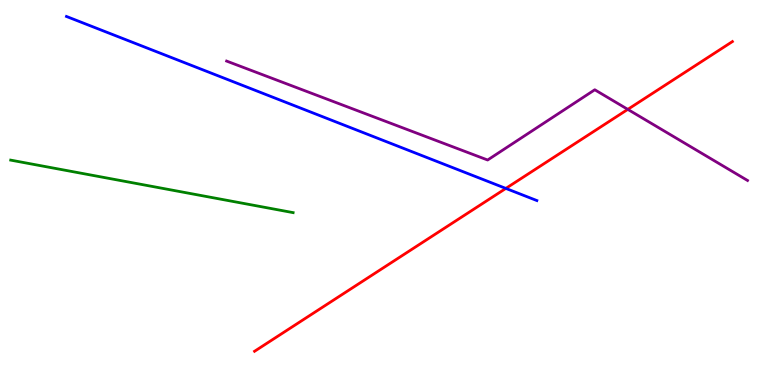[{'lines': ['blue', 'red'], 'intersections': [{'x': 6.53, 'y': 5.11}]}, {'lines': ['green', 'red'], 'intersections': []}, {'lines': ['purple', 'red'], 'intersections': [{'x': 8.1, 'y': 7.16}]}, {'lines': ['blue', 'green'], 'intersections': []}, {'lines': ['blue', 'purple'], 'intersections': []}, {'lines': ['green', 'purple'], 'intersections': []}]